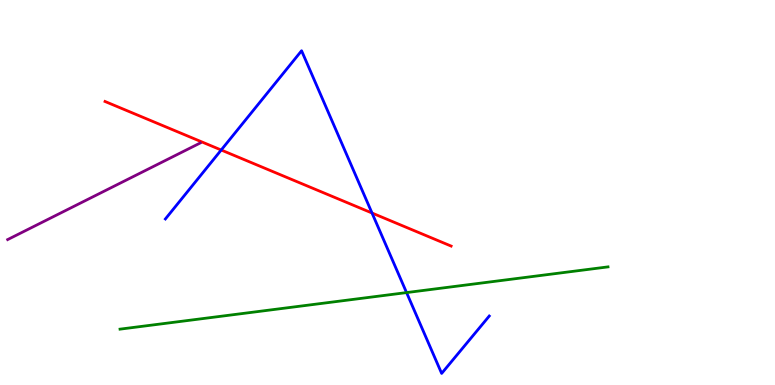[{'lines': ['blue', 'red'], 'intersections': [{'x': 2.85, 'y': 6.1}, {'x': 4.8, 'y': 4.47}]}, {'lines': ['green', 'red'], 'intersections': []}, {'lines': ['purple', 'red'], 'intersections': []}, {'lines': ['blue', 'green'], 'intersections': [{'x': 5.25, 'y': 2.4}]}, {'lines': ['blue', 'purple'], 'intersections': []}, {'lines': ['green', 'purple'], 'intersections': []}]